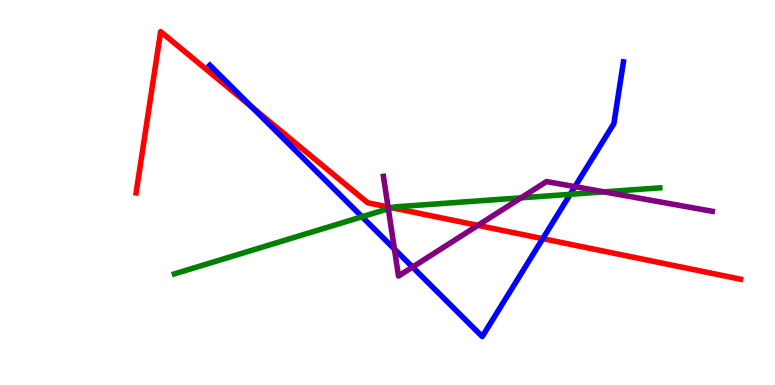[{'lines': ['blue', 'red'], 'intersections': [{'x': 3.25, 'y': 7.22}, {'x': 7.0, 'y': 3.8}]}, {'lines': ['green', 'red'], 'intersections': [{'x': 5.05, 'y': 4.6}]}, {'lines': ['purple', 'red'], 'intersections': [{'x': 5.01, 'y': 4.62}, {'x': 6.17, 'y': 4.15}]}, {'lines': ['blue', 'green'], 'intersections': [{'x': 4.67, 'y': 4.37}, {'x': 7.36, 'y': 4.95}]}, {'lines': ['blue', 'purple'], 'intersections': [{'x': 5.09, 'y': 3.53}, {'x': 5.32, 'y': 3.06}, {'x': 7.42, 'y': 5.15}]}, {'lines': ['green', 'purple'], 'intersections': [{'x': 5.01, 'y': 4.58}, {'x': 6.72, 'y': 4.86}, {'x': 7.79, 'y': 5.02}]}]